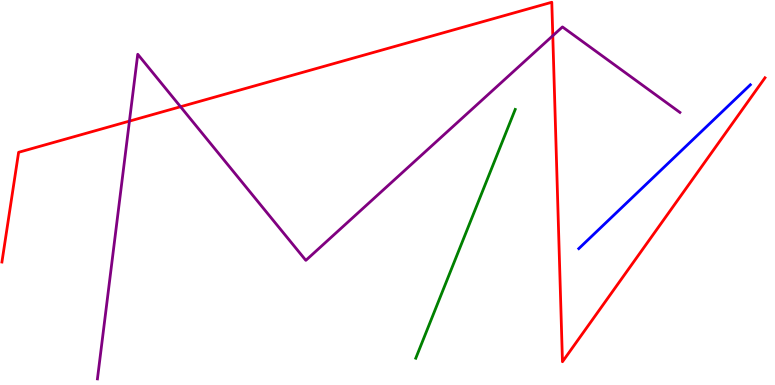[{'lines': ['blue', 'red'], 'intersections': []}, {'lines': ['green', 'red'], 'intersections': []}, {'lines': ['purple', 'red'], 'intersections': [{'x': 1.67, 'y': 6.85}, {'x': 2.33, 'y': 7.23}, {'x': 7.13, 'y': 9.07}]}, {'lines': ['blue', 'green'], 'intersections': []}, {'lines': ['blue', 'purple'], 'intersections': []}, {'lines': ['green', 'purple'], 'intersections': []}]